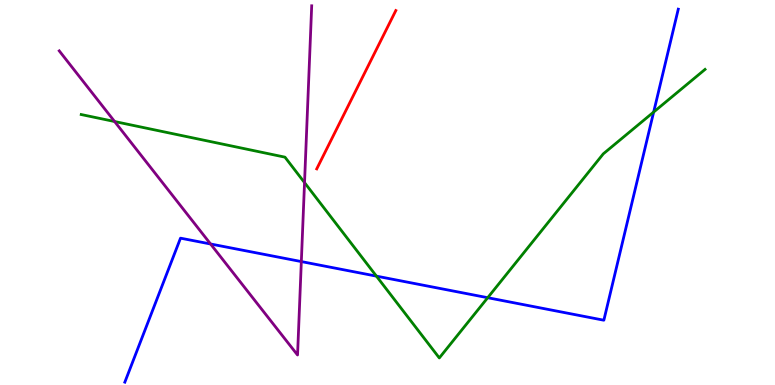[{'lines': ['blue', 'red'], 'intersections': []}, {'lines': ['green', 'red'], 'intersections': []}, {'lines': ['purple', 'red'], 'intersections': []}, {'lines': ['blue', 'green'], 'intersections': [{'x': 4.86, 'y': 2.83}, {'x': 6.29, 'y': 2.27}, {'x': 8.43, 'y': 7.09}]}, {'lines': ['blue', 'purple'], 'intersections': [{'x': 2.72, 'y': 3.66}, {'x': 3.89, 'y': 3.21}]}, {'lines': ['green', 'purple'], 'intersections': [{'x': 1.48, 'y': 6.84}, {'x': 3.93, 'y': 5.26}]}]